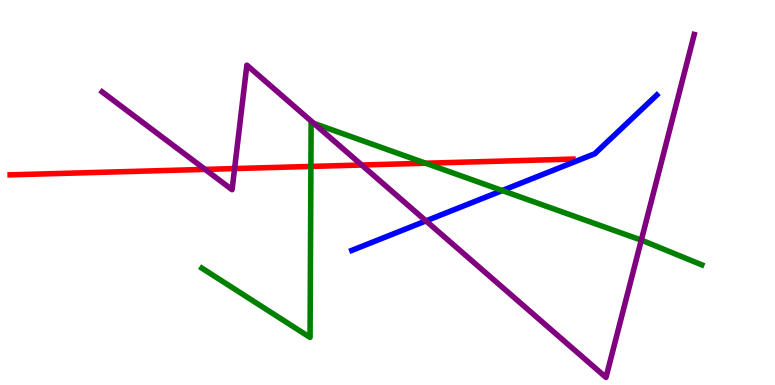[{'lines': ['blue', 'red'], 'intersections': []}, {'lines': ['green', 'red'], 'intersections': [{'x': 4.01, 'y': 5.68}, {'x': 5.49, 'y': 5.76}]}, {'lines': ['purple', 'red'], 'intersections': [{'x': 2.65, 'y': 5.6}, {'x': 3.03, 'y': 5.62}, {'x': 4.67, 'y': 5.71}]}, {'lines': ['blue', 'green'], 'intersections': [{'x': 6.48, 'y': 5.05}]}, {'lines': ['blue', 'purple'], 'intersections': [{'x': 5.5, 'y': 4.26}]}, {'lines': ['green', 'purple'], 'intersections': [{'x': 4.05, 'y': 6.8}, {'x': 8.28, 'y': 3.76}]}]